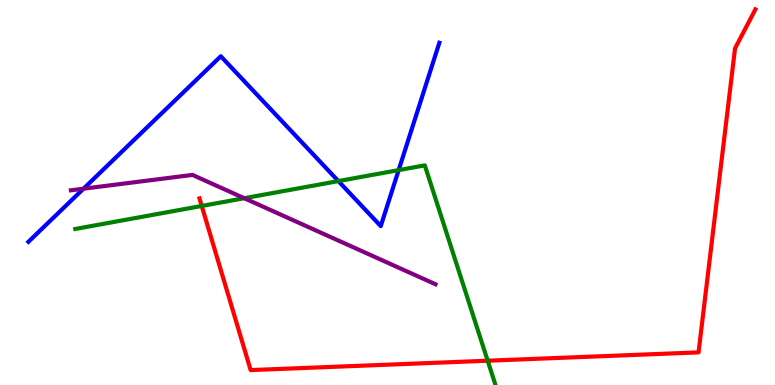[{'lines': ['blue', 'red'], 'intersections': []}, {'lines': ['green', 'red'], 'intersections': [{'x': 2.6, 'y': 4.65}, {'x': 6.29, 'y': 0.631}]}, {'lines': ['purple', 'red'], 'intersections': []}, {'lines': ['blue', 'green'], 'intersections': [{'x': 4.37, 'y': 5.3}, {'x': 5.14, 'y': 5.58}]}, {'lines': ['blue', 'purple'], 'intersections': [{'x': 1.08, 'y': 5.1}]}, {'lines': ['green', 'purple'], 'intersections': [{'x': 3.15, 'y': 4.85}]}]